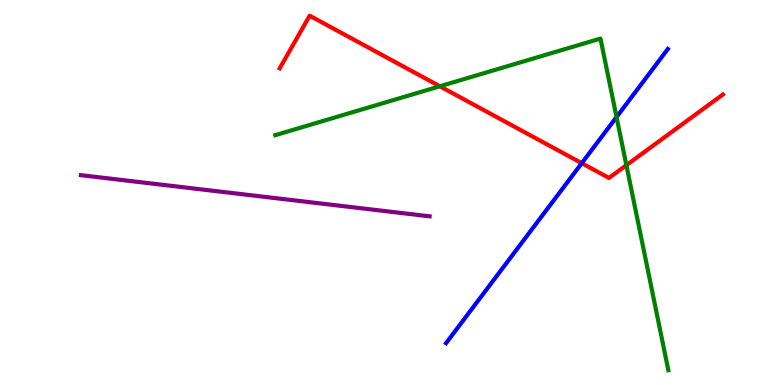[{'lines': ['blue', 'red'], 'intersections': [{'x': 7.51, 'y': 5.76}]}, {'lines': ['green', 'red'], 'intersections': [{'x': 5.68, 'y': 7.76}, {'x': 8.08, 'y': 5.71}]}, {'lines': ['purple', 'red'], 'intersections': []}, {'lines': ['blue', 'green'], 'intersections': [{'x': 7.96, 'y': 6.96}]}, {'lines': ['blue', 'purple'], 'intersections': []}, {'lines': ['green', 'purple'], 'intersections': []}]